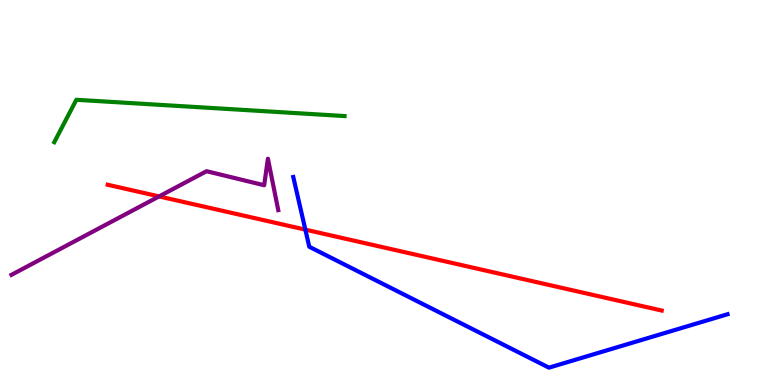[{'lines': ['blue', 'red'], 'intersections': [{'x': 3.94, 'y': 4.04}]}, {'lines': ['green', 'red'], 'intersections': []}, {'lines': ['purple', 'red'], 'intersections': [{'x': 2.05, 'y': 4.9}]}, {'lines': ['blue', 'green'], 'intersections': []}, {'lines': ['blue', 'purple'], 'intersections': []}, {'lines': ['green', 'purple'], 'intersections': []}]